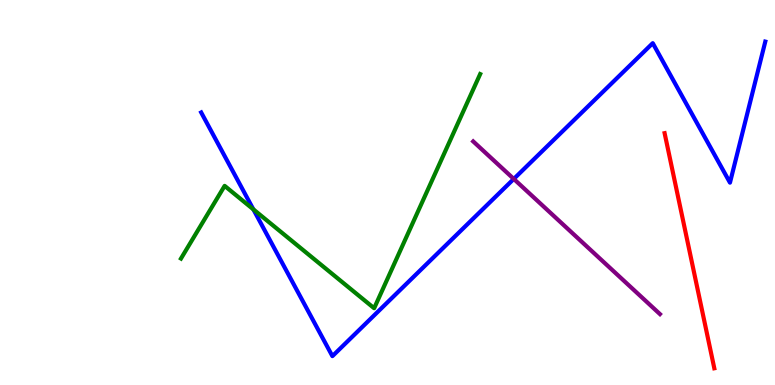[{'lines': ['blue', 'red'], 'intersections': []}, {'lines': ['green', 'red'], 'intersections': []}, {'lines': ['purple', 'red'], 'intersections': []}, {'lines': ['blue', 'green'], 'intersections': [{'x': 3.27, 'y': 4.56}]}, {'lines': ['blue', 'purple'], 'intersections': [{'x': 6.63, 'y': 5.35}]}, {'lines': ['green', 'purple'], 'intersections': []}]